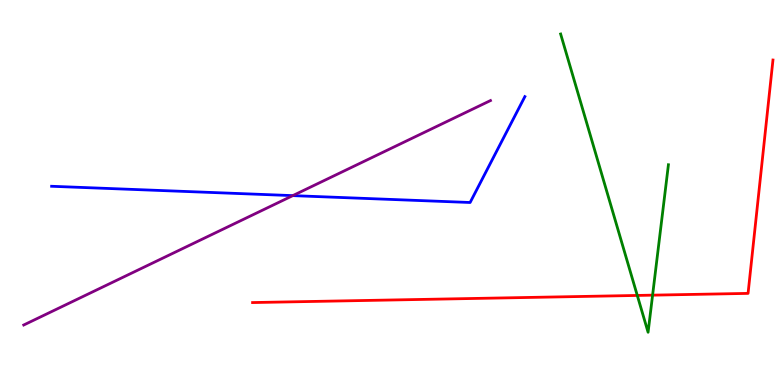[{'lines': ['blue', 'red'], 'intersections': []}, {'lines': ['green', 'red'], 'intersections': [{'x': 8.22, 'y': 2.33}, {'x': 8.42, 'y': 2.33}]}, {'lines': ['purple', 'red'], 'intersections': []}, {'lines': ['blue', 'green'], 'intersections': []}, {'lines': ['blue', 'purple'], 'intersections': [{'x': 3.78, 'y': 4.92}]}, {'lines': ['green', 'purple'], 'intersections': []}]